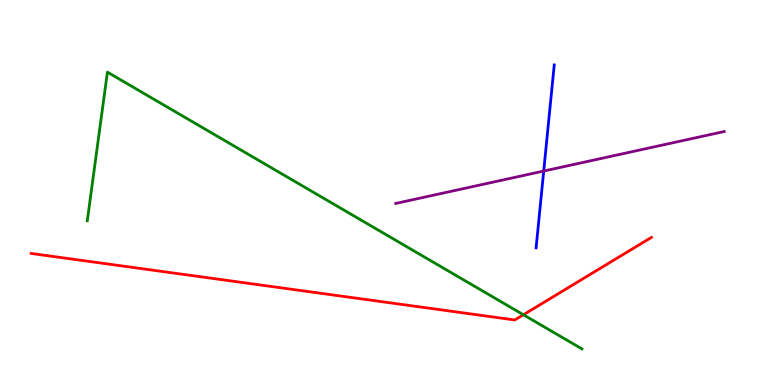[{'lines': ['blue', 'red'], 'intersections': []}, {'lines': ['green', 'red'], 'intersections': [{'x': 6.75, 'y': 1.82}]}, {'lines': ['purple', 'red'], 'intersections': []}, {'lines': ['blue', 'green'], 'intersections': []}, {'lines': ['blue', 'purple'], 'intersections': [{'x': 7.02, 'y': 5.56}]}, {'lines': ['green', 'purple'], 'intersections': []}]